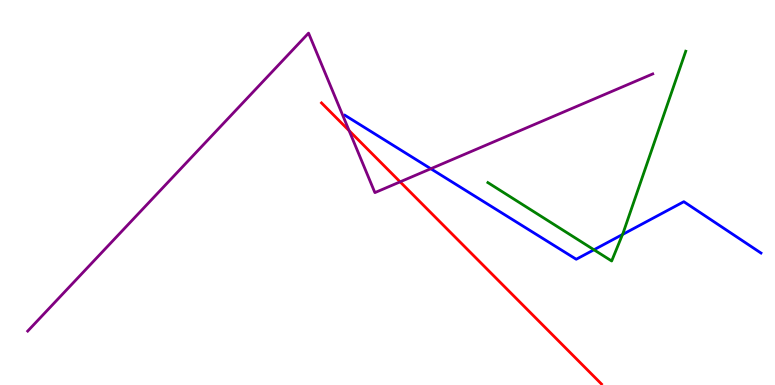[{'lines': ['blue', 'red'], 'intersections': []}, {'lines': ['green', 'red'], 'intersections': []}, {'lines': ['purple', 'red'], 'intersections': [{'x': 4.5, 'y': 6.61}, {'x': 5.16, 'y': 5.28}]}, {'lines': ['blue', 'green'], 'intersections': [{'x': 7.66, 'y': 3.51}, {'x': 8.03, 'y': 3.91}]}, {'lines': ['blue', 'purple'], 'intersections': [{'x': 5.56, 'y': 5.62}]}, {'lines': ['green', 'purple'], 'intersections': []}]